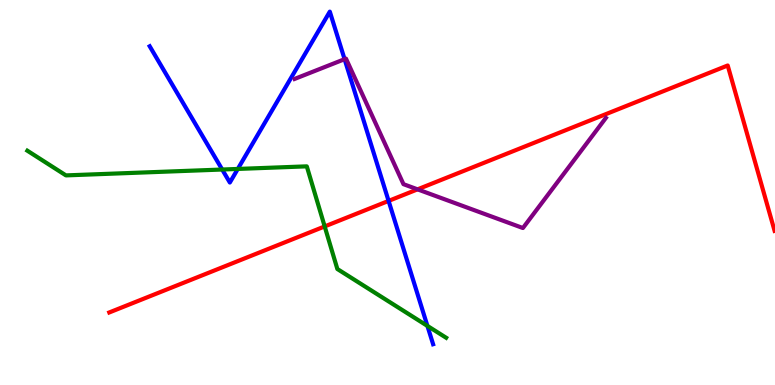[{'lines': ['blue', 'red'], 'intersections': [{'x': 5.01, 'y': 4.78}]}, {'lines': ['green', 'red'], 'intersections': [{'x': 4.19, 'y': 4.12}]}, {'lines': ['purple', 'red'], 'intersections': [{'x': 5.39, 'y': 5.08}]}, {'lines': ['blue', 'green'], 'intersections': [{'x': 2.87, 'y': 5.6}, {'x': 3.07, 'y': 5.61}, {'x': 5.52, 'y': 1.53}]}, {'lines': ['blue', 'purple'], 'intersections': [{'x': 4.45, 'y': 8.46}]}, {'lines': ['green', 'purple'], 'intersections': []}]